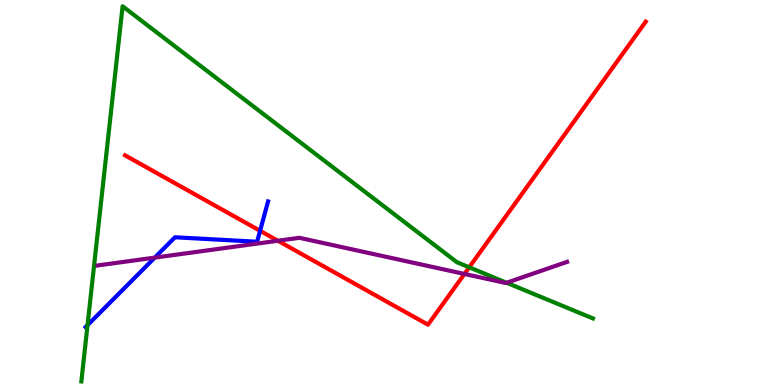[{'lines': ['blue', 'red'], 'intersections': [{'x': 3.36, 'y': 4.0}]}, {'lines': ['green', 'red'], 'intersections': [{'x': 6.05, 'y': 3.06}]}, {'lines': ['purple', 'red'], 'intersections': [{'x': 3.59, 'y': 3.75}, {'x': 5.99, 'y': 2.88}]}, {'lines': ['blue', 'green'], 'intersections': [{'x': 1.13, 'y': 1.55}]}, {'lines': ['blue', 'purple'], 'intersections': [{'x': 2.0, 'y': 3.31}]}, {'lines': ['green', 'purple'], 'intersections': [{'x': 6.54, 'y': 2.66}]}]